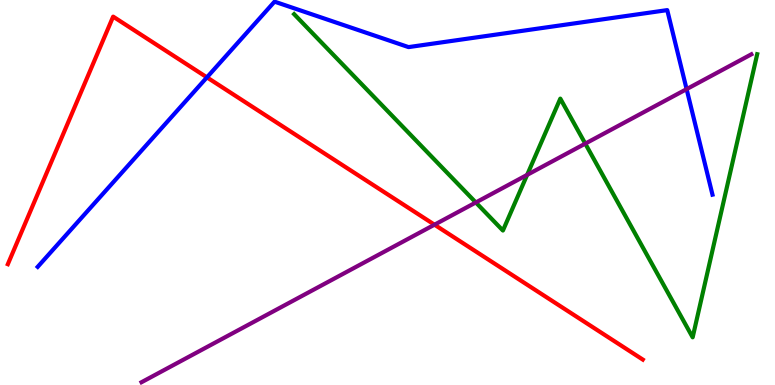[{'lines': ['blue', 'red'], 'intersections': [{'x': 2.67, 'y': 7.99}]}, {'lines': ['green', 'red'], 'intersections': []}, {'lines': ['purple', 'red'], 'intersections': [{'x': 5.61, 'y': 4.16}]}, {'lines': ['blue', 'green'], 'intersections': []}, {'lines': ['blue', 'purple'], 'intersections': [{'x': 8.86, 'y': 7.68}]}, {'lines': ['green', 'purple'], 'intersections': [{'x': 6.14, 'y': 4.74}, {'x': 6.8, 'y': 5.46}, {'x': 7.55, 'y': 6.27}]}]